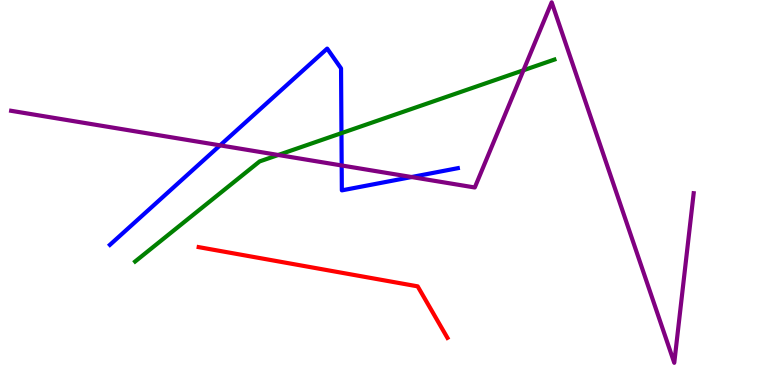[{'lines': ['blue', 'red'], 'intersections': []}, {'lines': ['green', 'red'], 'intersections': []}, {'lines': ['purple', 'red'], 'intersections': []}, {'lines': ['blue', 'green'], 'intersections': [{'x': 4.41, 'y': 6.54}]}, {'lines': ['blue', 'purple'], 'intersections': [{'x': 2.84, 'y': 6.22}, {'x': 4.41, 'y': 5.7}, {'x': 5.31, 'y': 5.4}]}, {'lines': ['green', 'purple'], 'intersections': [{'x': 3.59, 'y': 5.97}, {'x': 6.75, 'y': 8.17}]}]